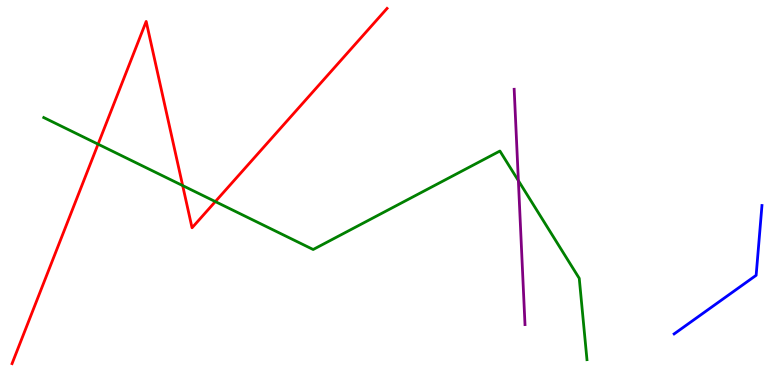[{'lines': ['blue', 'red'], 'intersections': []}, {'lines': ['green', 'red'], 'intersections': [{'x': 1.27, 'y': 6.26}, {'x': 2.36, 'y': 5.18}, {'x': 2.78, 'y': 4.76}]}, {'lines': ['purple', 'red'], 'intersections': []}, {'lines': ['blue', 'green'], 'intersections': []}, {'lines': ['blue', 'purple'], 'intersections': []}, {'lines': ['green', 'purple'], 'intersections': [{'x': 6.69, 'y': 5.31}]}]